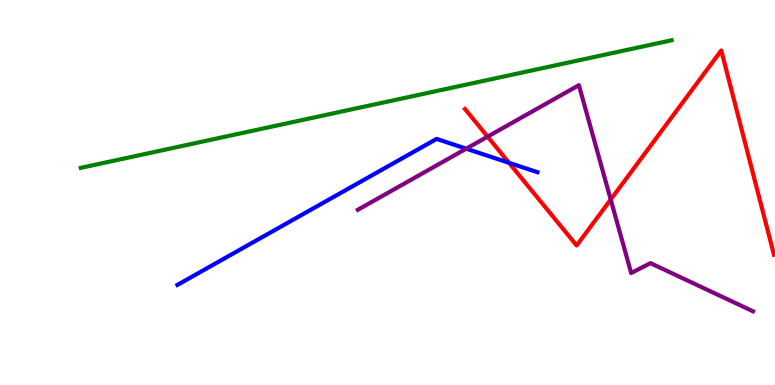[{'lines': ['blue', 'red'], 'intersections': [{'x': 6.57, 'y': 5.77}]}, {'lines': ['green', 'red'], 'intersections': []}, {'lines': ['purple', 'red'], 'intersections': [{'x': 6.29, 'y': 6.45}, {'x': 7.88, 'y': 4.82}]}, {'lines': ['blue', 'green'], 'intersections': []}, {'lines': ['blue', 'purple'], 'intersections': [{'x': 6.02, 'y': 6.14}]}, {'lines': ['green', 'purple'], 'intersections': []}]